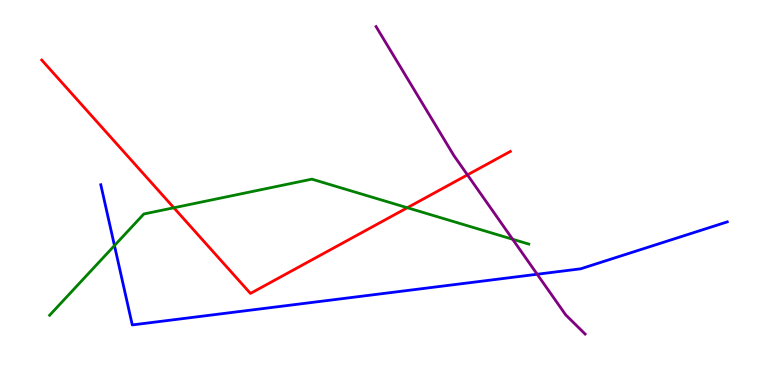[{'lines': ['blue', 'red'], 'intersections': []}, {'lines': ['green', 'red'], 'intersections': [{'x': 2.24, 'y': 4.6}, {'x': 5.26, 'y': 4.6}]}, {'lines': ['purple', 'red'], 'intersections': [{'x': 6.03, 'y': 5.46}]}, {'lines': ['blue', 'green'], 'intersections': [{'x': 1.48, 'y': 3.62}]}, {'lines': ['blue', 'purple'], 'intersections': [{'x': 6.93, 'y': 2.88}]}, {'lines': ['green', 'purple'], 'intersections': [{'x': 6.61, 'y': 3.79}]}]